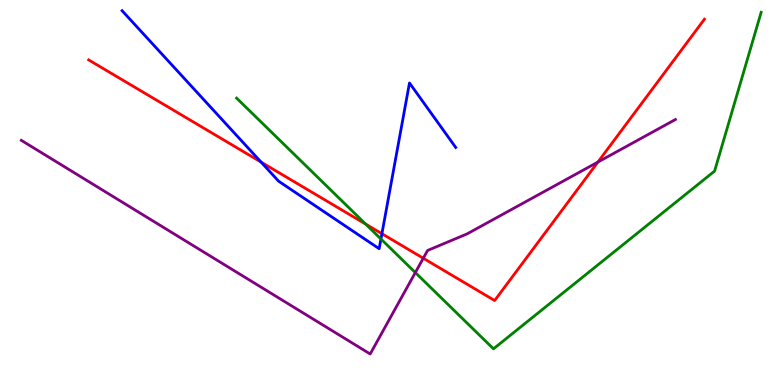[{'lines': ['blue', 'red'], 'intersections': [{'x': 3.37, 'y': 5.79}, {'x': 4.93, 'y': 3.93}]}, {'lines': ['green', 'red'], 'intersections': [{'x': 4.72, 'y': 4.18}]}, {'lines': ['purple', 'red'], 'intersections': [{'x': 5.46, 'y': 3.29}, {'x': 7.71, 'y': 5.79}]}, {'lines': ['blue', 'green'], 'intersections': [{'x': 4.92, 'y': 3.79}]}, {'lines': ['blue', 'purple'], 'intersections': []}, {'lines': ['green', 'purple'], 'intersections': [{'x': 5.36, 'y': 2.92}]}]